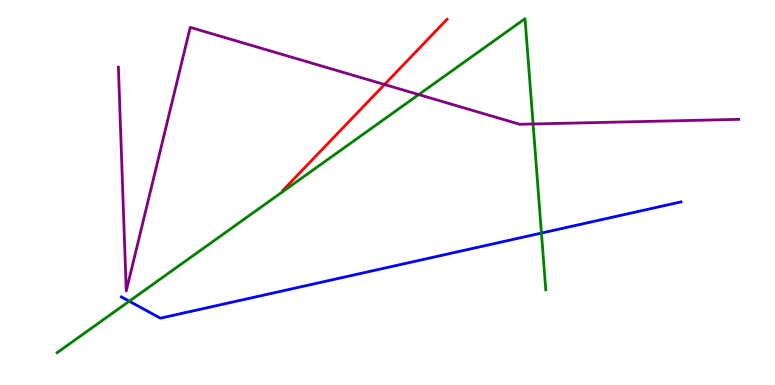[{'lines': ['blue', 'red'], 'intersections': []}, {'lines': ['green', 'red'], 'intersections': []}, {'lines': ['purple', 'red'], 'intersections': [{'x': 4.96, 'y': 7.81}]}, {'lines': ['blue', 'green'], 'intersections': [{'x': 1.67, 'y': 2.18}, {'x': 6.99, 'y': 3.95}]}, {'lines': ['blue', 'purple'], 'intersections': []}, {'lines': ['green', 'purple'], 'intersections': [{'x': 5.4, 'y': 7.54}, {'x': 6.88, 'y': 6.78}]}]